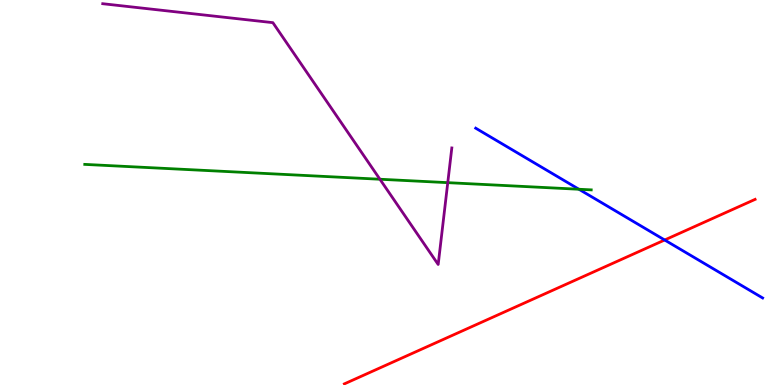[{'lines': ['blue', 'red'], 'intersections': [{'x': 8.58, 'y': 3.77}]}, {'lines': ['green', 'red'], 'intersections': []}, {'lines': ['purple', 'red'], 'intersections': []}, {'lines': ['blue', 'green'], 'intersections': [{'x': 7.47, 'y': 5.08}]}, {'lines': ['blue', 'purple'], 'intersections': []}, {'lines': ['green', 'purple'], 'intersections': [{'x': 4.9, 'y': 5.34}, {'x': 5.78, 'y': 5.26}]}]